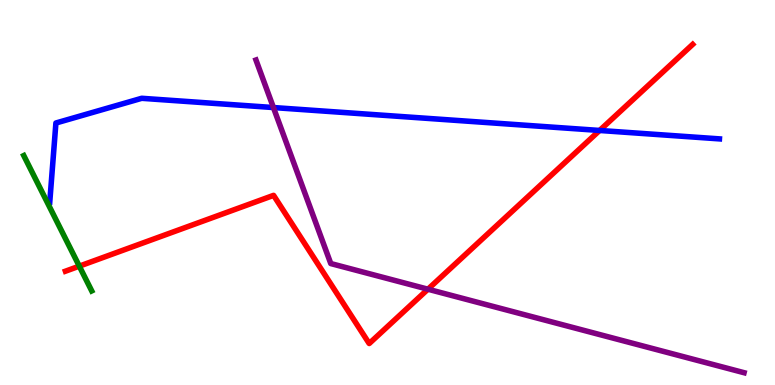[{'lines': ['blue', 'red'], 'intersections': [{'x': 7.74, 'y': 6.61}]}, {'lines': ['green', 'red'], 'intersections': [{'x': 1.02, 'y': 3.09}]}, {'lines': ['purple', 'red'], 'intersections': [{'x': 5.52, 'y': 2.49}]}, {'lines': ['blue', 'green'], 'intersections': []}, {'lines': ['blue', 'purple'], 'intersections': [{'x': 3.53, 'y': 7.21}]}, {'lines': ['green', 'purple'], 'intersections': []}]